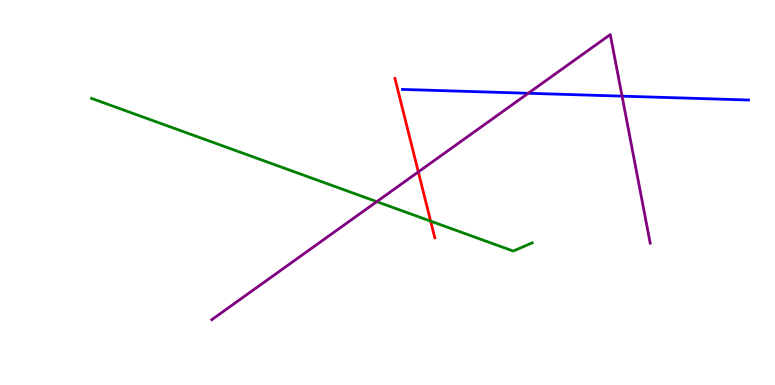[{'lines': ['blue', 'red'], 'intersections': []}, {'lines': ['green', 'red'], 'intersections': [{'x': 5.56, 'y': 4.26}]}, {'lines': ['purple', 'red'], 'intersections': [{'x': 5.4, 'y': 5.53}]}, {'lines': ['blue', 'green'], 'intersections': []}, {'lines': ['blue', 'purple'], 'intersections': [{'x': 6.82, 'y': 7.58}, {'x': 8.03, 'y': 7.5}]}, {'lines': ['green', 'purple'], 'intersections': [{'x': 4.86, 'y': 4.76}]}]